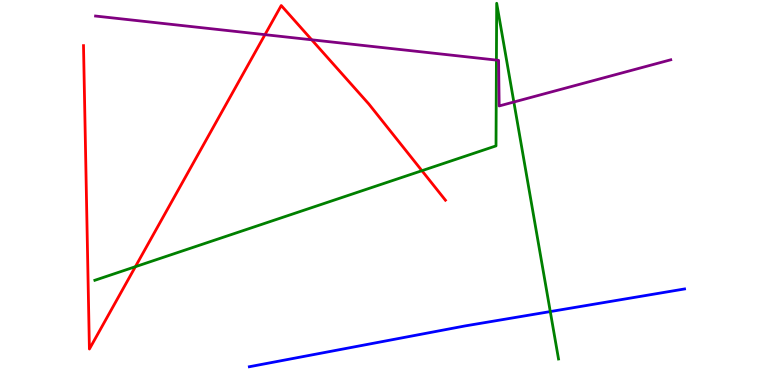[{'lines': ['blue', 'red'], 'intersections': []}, {'lines': ['green', 'red'], 'intersections': [{'x': 1.75, 'y': 3.07}, {'x': 5.44, 'y': 5.57}]}, {'lines': ['purple', 'red'], 'intersections': [{'x': 3.42, 'y': 9.1}, {'x': 4.02, 'y': 8.97}]}, {'lines': ['blue', 'green'], 'intersections': [{'x': 7.1, 'y': 1.91}]}, {'lines': ['blue', 'purple'], 'intersections': []}, {'lines': ['green', 'purple'], 'intersections': [{'x': 6.41, 'y': 8.44}, {'x': 6.63, 'y': 7.35}]}]